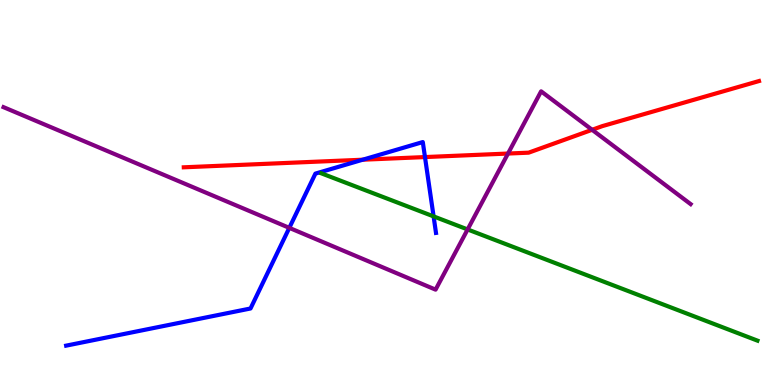[{'lines': ['blue', 'red'], 'intersections': [{'x': 4.68, 'y': 5.85}, {'x': 5.48, 'y': 5.92}]}, {'lines': ['green', 'red'], 'intersections': []}, {'lines': ['purple', 'red'], 'intersections': [{'x': 6.55, 'y': 6.01}, {'x': 7.64, 'y': 6.63}]}, {'lines': ['blue', 'green'], 'intersections': [{'x': 5.59, 'y': 4.38}]}, {'lines': ['blue', 'purple'], 'intersections': [{'x': 3.73, 'y': 4.08}]}, {'lines': ['green', 'purple'], 'intersections': [{'x': 6.03, 'y': 4.04}]}]